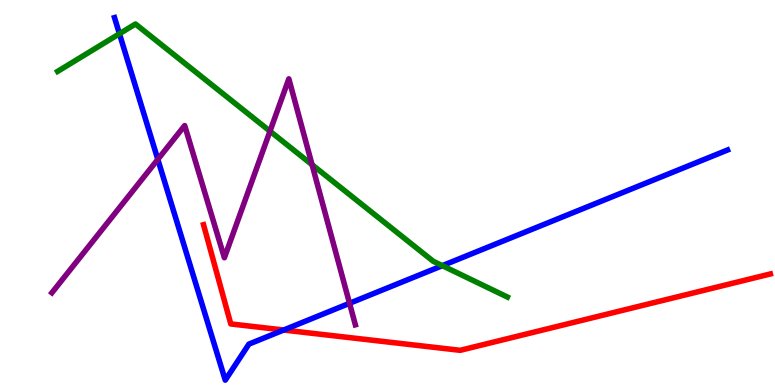[{'lines': ['blue', 'red'], 'intersections': [{'x': 3.66, 'y': 1.43}]}, {'lines': ['green', 'red'], 'intersections': []}, {'lines': ['purple', 'red'], 'intersections': []}, {'lines': ['blue', 'green'], 'intersections': [{'x': 1.54, 'y': 9.12}, {'x': 5.71, 'y': 3.1}]}, {'lines': ['blue', 'purple'], 'intersections': [{'x': 2.04, 'y': 5.86}, {'x': 4.51, 'y': 2.12}]}, {'lines': ['green', 'purple'], 'intersections': [{'x': 3.48, 'y': 6.59}, {'x': 4.03, 'y': 5.72}]}]